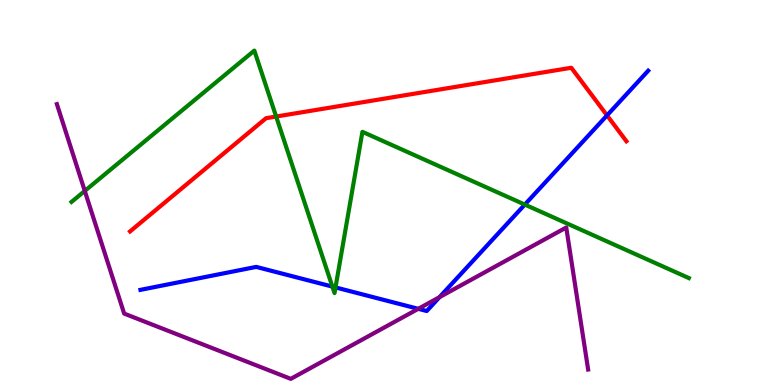[{'lines': ['blue', 'red'], 'intersections': [{'x': 7.83, 'y': 7.0}]}, {'lines': ['green', 'red'], 'intersections': [{'x': 3.56, 'y': 6.97}]}, {'lines': ['purple', 'red'], 'intersections': []}, {'lines': ['blue', 'green'], 'intersections': [{'x': 4.29, 'y': 2.56}, {'x': 4.33, 'y': 2.53}, {'x': 6.77, 'y': 4.69}]}, {'lines': ['blue', 'purple'], 'intersections': [{'x': 5.4, 'y': 1.98}, {'x': 5.67, 'y': 2.28}]}, {'lines': ['green', 'purple'], 'intersections': [{'x': 1.09, 'y': 5.04}]}]